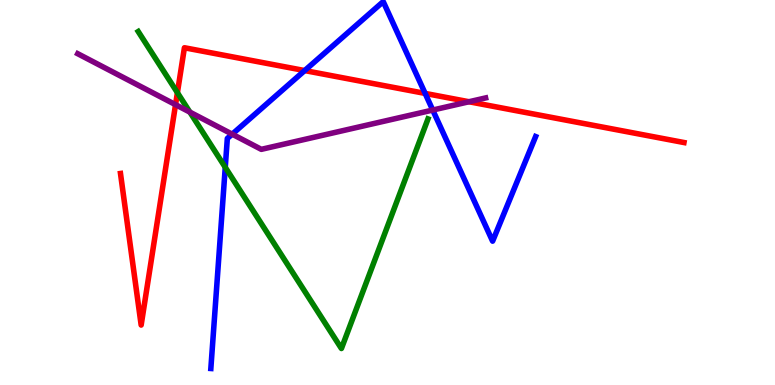[{'lines': ['blue', 'red'], 'intersections': [{'x': 3.93, 'y': 8.17}, {'x': 5.49, 'y': 7.57}]}, {'lines': ['green', 'red'], 'intersections': [{'x': 2.29, 'y': 7.59}]}, {'lines': ['purple', 'red'], 'intersections': [{'x': 2.27, 'y': 7.28}, {'x': 6.05, 'y': 7.36}]}, {'lines': ['blue', 'green'], 'intersections': [{'x': 2.91, 'y': 5.65}]}, {'lines': ['blue', 'purple'], 'intersections': [{'x': 3.0, 'y': 6.51}, {'x': 5.58, 'y': 7.14}]}, {'lines': ['green', 'purple'], 'intersections': [{'x': 2.45, 'y': 7.09}]}]